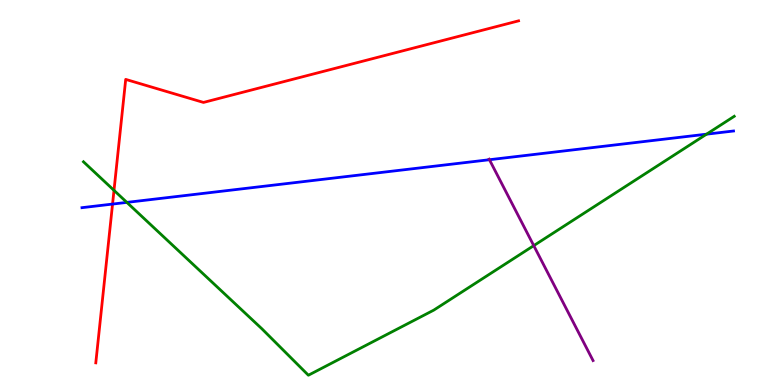[{'lines': ['blue', 'red'], 'intersections': [{'x': 1.45, 'y': 4.7}]}, {'lines': ['green', 'red'], 'intersections': [{'x': 1.47, 'y': 5.06}]}, {'lines': ['purple', 'red'], 'intersections': []}, {'lines': ['blue', 'green'], 'intersections': [{'x': 1.64, 'y': 4.74}, {'x': 9.12, 'y': 6.52}]}, {'lines': ['blue', 'purple'], 'intersections': [{'x': 6.32, 'y': 5.85}]}, {'lines': ['green', 'purple'], 'intersections': [{'x': 6.89, 'y': 3.62}]}]